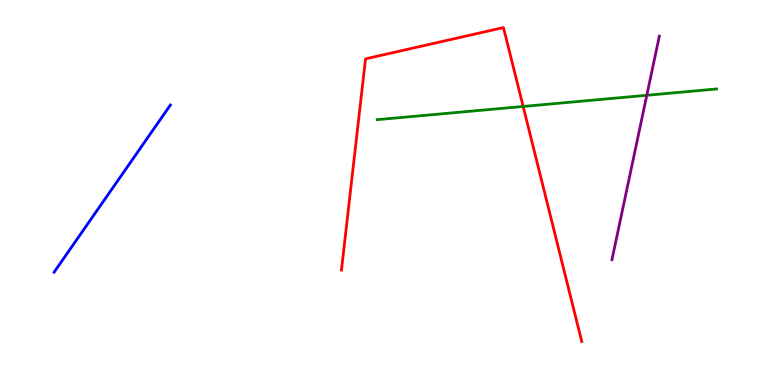[{'lines': ['blue', 'red'], 'intersections': []}, {'lines': ['green', 'red'], 'intersections': [{'x': 6.75, 'y': 7.23}]}, {'lines': ['purple', 'red'], 'intersections': []}, {'lines': ['blue', 'green'], 'intersections': []}, {'lines': ['blue', 'purple'], 'intersections': []}, {'lines': ['green', 'purple'], 'intersections': [{'x': 8.35, 'y': 7.53}]}]